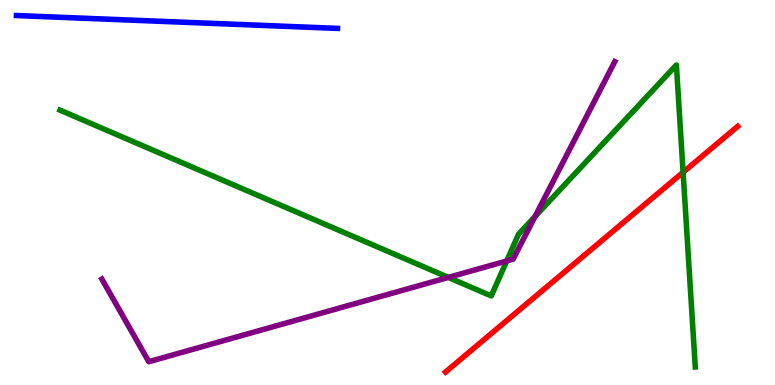[{'lines': ['blue', 'red'], 'intersections': []}, {'lines': ['green', 'red'], 'intersections': [{'x': 8.81, 'y': 5.53}]}, {'lines': ['purple', 'red'], 'intersections': []}, {'lines': ['blue', 'green'], 'intersections': []}, {'lines': ['blue', 'purple'], 'intersections': []}, {'lines': ['green', 'purple'], 'intersections': [{'x': 5.78, 'y': 2.79}, {'x': 6.54, 'y': 3.22}, {'x': 6.9, 'y': 4.38}]}]